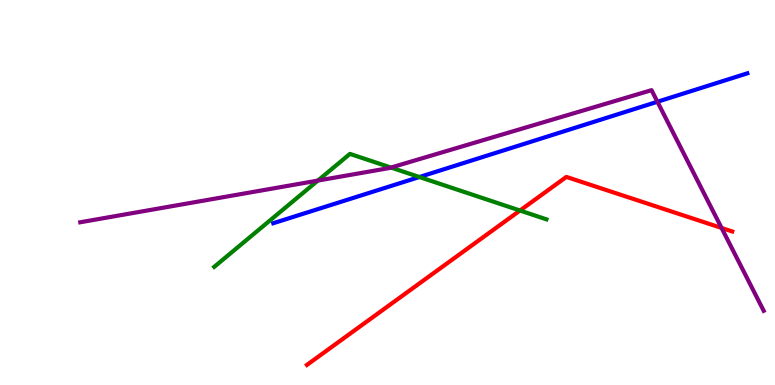[{'lines': ['blue', 'red'], 'intersections': []}, {'lines': ['green', 'red'], 'intersections': [{'x': 6.71, 'y': 4.53}]}, {'lines': ['purple', 'red'], 'intersections': [{'x': 9.31, 'y': 4.08}]}, {'lines': ['blue', 'green'], 'intersections': [{'x': 5.41, 'y': 5.4}]}, {'lines': ['blue', 'purple'], 'intersections': [{'x': 8.48, 'y': 7.36}]}, {'lines': ['green', 'purple'], 'intersections': [{'x': 4.1, 'y': 5.31}, {'x': 5.04, 'y': 5.65}]}]